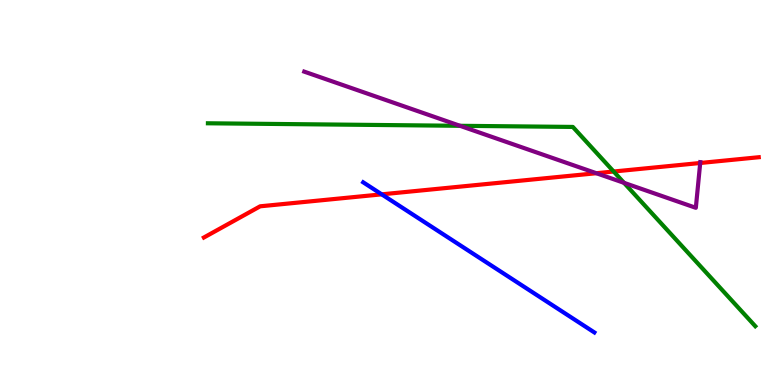[{'lines': ['blue', 'red'], 'intersections': [{'x': 4.93, 'y': 4.95}]}, {'lines': ['green', 'red'], 'intersections': [{'x': 7.92, 'y': 5.55}]}, {'lines': ['purple', 'red'], 'intersections': [{'x': 7.69, 'y': 5.5}, {'x': 9.03, 'y': 5.77}]}, {'lines': ['blue', 'green'], 'intersections': []}, {'lines': ['blue', 'purple'], 'intersections': []}, {'lines': ['green', 'purple'], 'intersections': [{'x': 5.94, 'y': 6.73}, {'x': 8.05, 'y': 5.25}]}]